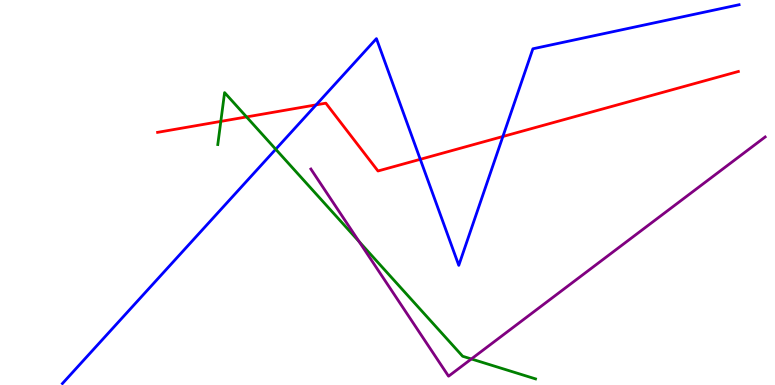[{'lines': ['blue', 'red'], 'intersections': [{'x': 4.08, 'y': 7.28}, {'x': 5.42, 'y': 5.86}, {'x': 6.49, 'y': 6.45}]}, {'lines': ['green', 'red'], 'intersections': [{'x': 2.85, 'y': 6.85}, {'x': 3.18, 'y': 6.96}]}, {'lines': ['purple', 'red'], 'intersections': []}, {'lines': ['blue', 'green'], 'intersections': [{'x': 3.56, 'y': 6.12}]}, {'lines': ['blue', 'purple'], 'intersections': []}, {'lines': ['green', 'purple'], 'intersections': [{'x': 4.63, 'y': 3.73}, {'x': 6.08, 'y': 0.676}]}]